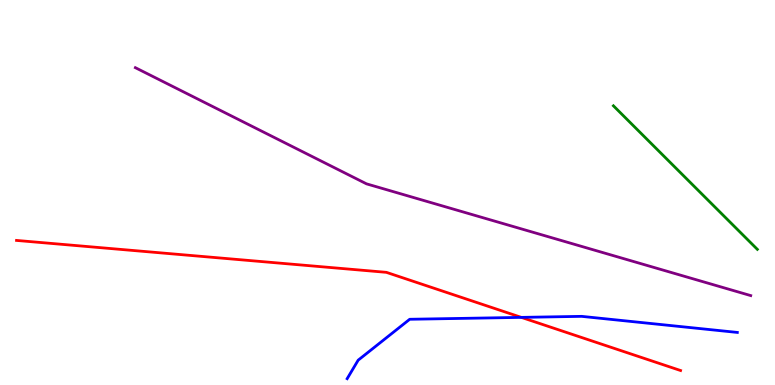[{'lines': ['blue', 'red'], 'intersections': [{'x': 6.73, 'y': 1.76}]}, {'lines': ['green', 'red'], 'intersections': []}, {'lines': ['purple', 'red'], 'intersections': []}, {'lines': ['blue', 'green'], 'intersections': []}, {'lines': ['blue', 'purple'], 'intersections': []}, {'lines': ['green', 'purple'], 'intersections': []}]